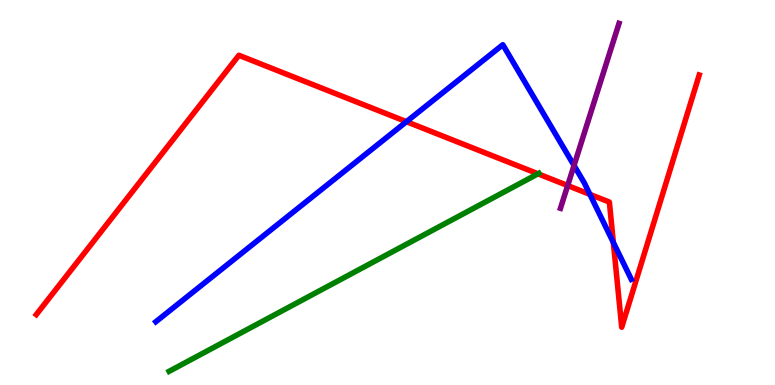[{'lines': ['blue', 'red'], 'intersections': [{'x': 5.24, 'y': 6.84}, {'x': 7.61, 'y': 4.95}, {'x': 7.91, 'y': 3.7}]}, {'lines': ['green', 'red'], 'intersections': [{'x': 6.94, 'y': 5.49}]}, {'lines': ['purple', 'red'], 'intersections': [{'x': 7.32, 'y': 5.18}]}, {'lines': ['blue', 'green'], 'intersections': []}, {'lines': ['blue', 'purple'], 'intersections': [{'x': 7.41, 'y': 5.7}]}, {'lines': ['green', 'purple'], 'intersections': []}]